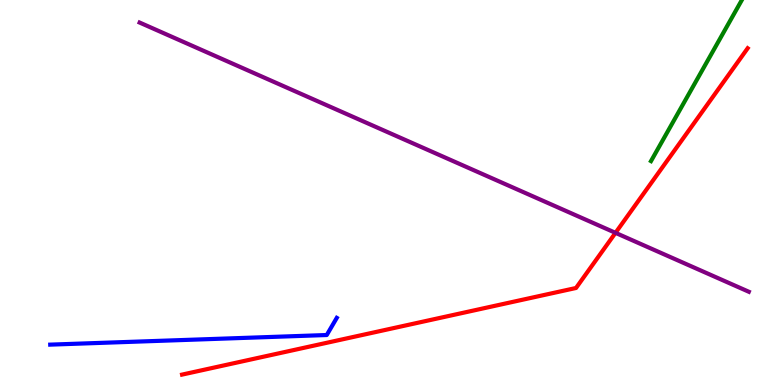[{'lines': ['blue', 'red'], 'intersections': []}, {'lines': ['green', 'red'], 'intersections': []}, {'lines': ['purple', 'red'], 'intersections': [{'x': 7.94, 'y': 3.95}]}, {'lines': ['blue', 'green'], 'intersections': []}, {'lines': ['blue', 'purple'], 'intersections': []}, {'lines': ['green', 'purple'], 'intersections': []}]